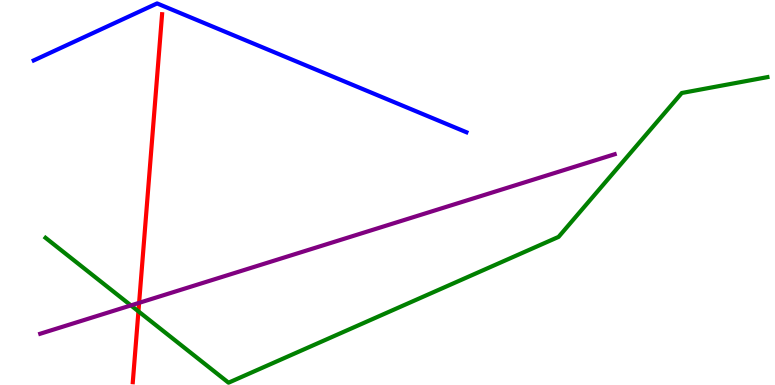[{'lines': ['blue', 'red'], 'intersections': []}, {'lines': ['green', 'red'], 'intersections': [{'x': 1.79, 'y': 1.91}]}, {'lines': ['purple', 'red'], 'intersections': [{'x': 1.79, 'y': 2.13}]}, {'lines': ['blue', 'green'], 'intersections': []}, {'lines': ['blue', 'purple'], 'intersections': []}, {'lines': ['green', 'purple'], 'intersections': [{'x': 1.69, 'y': 2.07}]}]